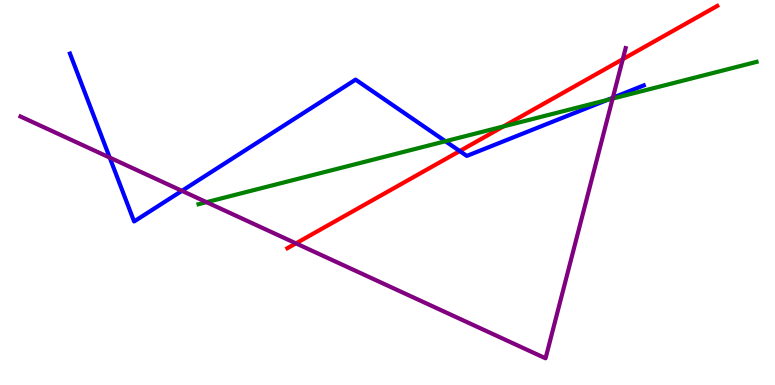[{'lines': ['blue', 'red'], 'intersections': [{'x': 5.93, 'y': 6.08}]}, {'lines': ['green', 'red'], 'intersections': [{'x': 6.5, 'y': 6.72}]}, {'lines': ['purple', 'red'], 'intersections': [{'x': 3.82, 'y': 3.68}, {'x': 8.04, 'y': 8.46}]}, {'lines': ['blue', 'green'], 'intersections': [{'x': 5.75, 'y': 6.33}, {'x': 7.83, 'y': 7.4}]}, {'lines': ['blue', 'purple'], 'intersections': [{'x': 1.42, 'y': 5.91}, {'x': 2.35, 'y': 5.04}, {'x': 7.91, 'y': 7.46}]}, {'lines': ['green', 'purple'], 'intersections': [{'x': 2.66, 'y': 4.75}, {'x': 7.9, 'y': 7.44}]}]